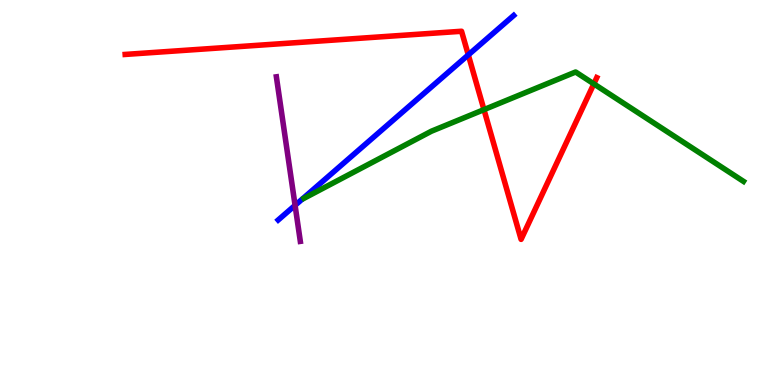[{'lines': ['blue', 'red'], 'intersections': [{'x': 6.04, 'y': 8.57}]}, {'lines': ['green', 'red'], 'intersections': [{'x': 6.24, 'y': 7.15}, {'x': 7.66, 'y': 7.82}]}, {'lines': ['purple', 'red'], 'intersections': []}, {'lines': ['blue', 'green'], 'intersections': []}, {'lines': ['blue', 'purple'], 'intersections': [{'x': 3.81, 'y': 4.67}]}, {'lines': ['green', 'purple'], 'intersections': []}]